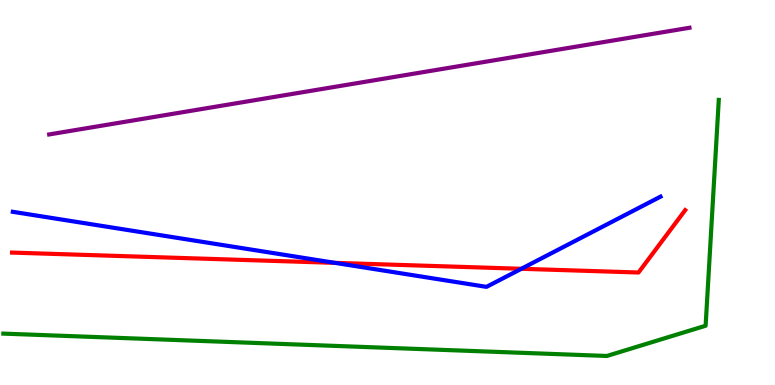[{'lines': ['blue', 'red'], 'intersections': [{'x': 4.32, 'y': 3.17}, {'x': 6.73, 'y': 3.02}]}, {'lines': ['green', 'red'], 'intersections': []}, {'lines': ['purple', 'red'], 'intersections': []}, {'lines': ['blue', 'green'], 'intersections': []}, {'lines': ['blue', 'purple'], 'intersections': []}, {'lines': ['green', 'purple'], 'intersections': []}]